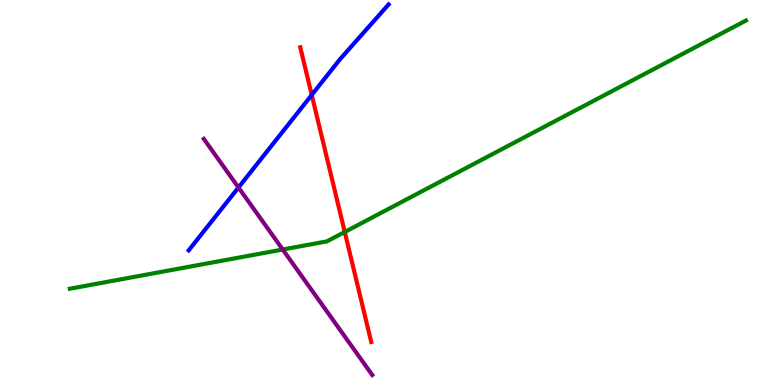[{'lines': ['blue', 'red'], 'intersections': [{'x': 4.02, 'y': 7.53}]}, {'lines': ['green', 'red'], 'intersections': [{'x': 4.45, 'y': 3.97}]}, {'lines': ['purple', 'red'], 'intersections': []}, {'lines': ['blue', 'green'], 'intersections': []}, {'lines': ['blue', 'purple'], 'intersections': [{'x': 3.08, 'y': 5.13}]}, {'lines': ['green', 'purple'], 'intersections': [{'x': 3.65, 'y': 3.52}]}]